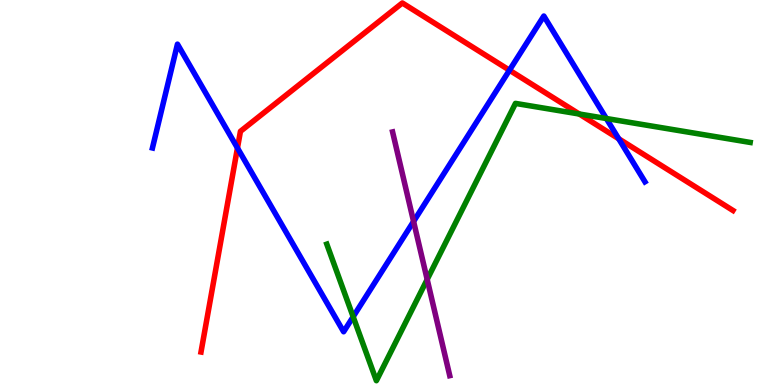[{'lines': ['blue', 'red'], 'intersections': [{'x': 3.06, 'y': 6.16}, {'x': 6.57, 'y': 8.18}, {'x': 7.98, 'y': 6.4}]}, {'lines': ['green', 'red'], 'intersections': [{'x': 7.47, 'y': 7.04}]}, {'lines': ['purple', 'red'], 'intersections': []}, {'lines': ['blue', 'green'], 'intersections': [{'x': 4.56, 'y': 1.77}, {'x': 7.82, 'y': 6.92}]}, {'lines': ['blue', 'purple'], 'intersections': [{'x': 5.34, 'y': 4.25}]}, {'lines': ['green', 'purple'], 'intersections': [{'x': 5.51, 'y': 2.74}]}]